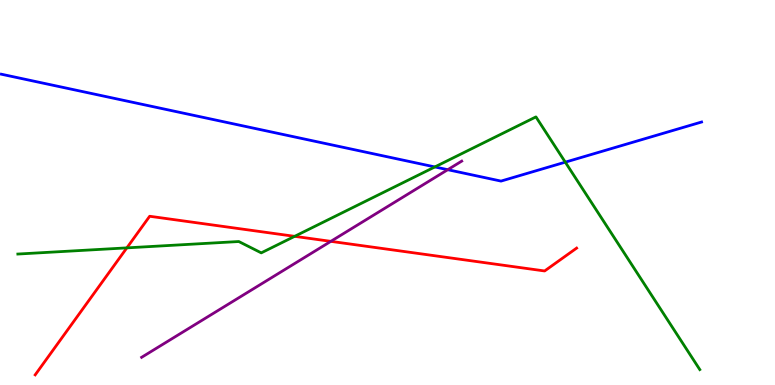[{'lines': ['blue', 'red'], 'intersections': []}, {'lines': ['green', 'red'], 'intersections': [{'x': 1.64, 'y': 3.56}, {'x': 3.8, 'y': 3.86}]}, {'lines': ['purple', 'red'], 'intersections': [{'x': 4.27, 'y': 3.73}]}, {'lines': ['blue', 'green'], 'intersections': [{'x': 5.61, 'y': 5.66}, {'x': 7.29, 'y': 5.79}]}, {'lines': ['blue', 'purple'], 'intersections': [{'x': 5.78, 'y': 5.59}]}, {'lines': ['green', 'purple'], 'intersections': []}]